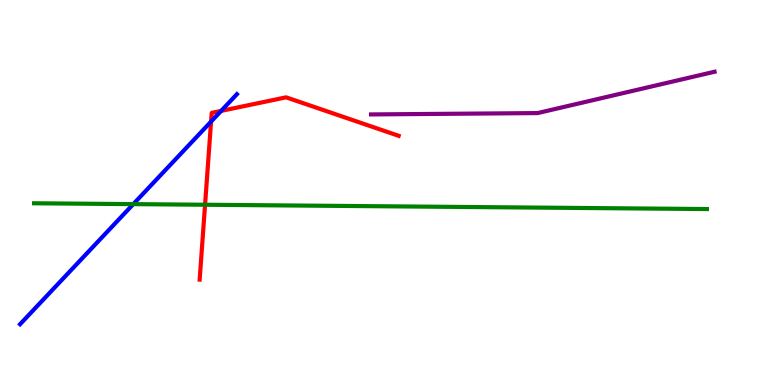[{'lines': ['blue', 'red'], 'intersections': [{'x': 2.72, 'y': 6.84}, {'x': 2.85, 'y': 7.12}]}, {'lines': ['green', 'red'], 'intersections': [{'x': 2.65, 'y': 4.68}]}, {'lines': ['purple', 'red'], 'intersections': []}, {'lines': ['blue', 'green'], 'intersections': [{'x': 1.72, 'y': 4.7}]}, {'lines': ['blue', 'purple'], 'intersections': []}, {'lines': ['green', 'purple'], 'intersections': []}]